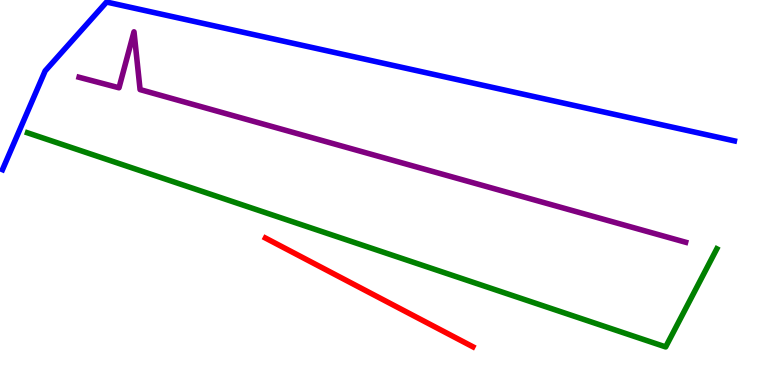[{'lines': ['blue', 'red'], 'intersections': []}, {'lines': ['green', 'red'], 'intersections': []}, {'lines': ['purple', 'red'], 'intersections': []}, {'lines': ['blue', 'green'], 'intersections': []}, {'lines': ['blue', 'purple'], 'intersections': []}, {'lines': ['green', 'purple'], 'intersections': []}]